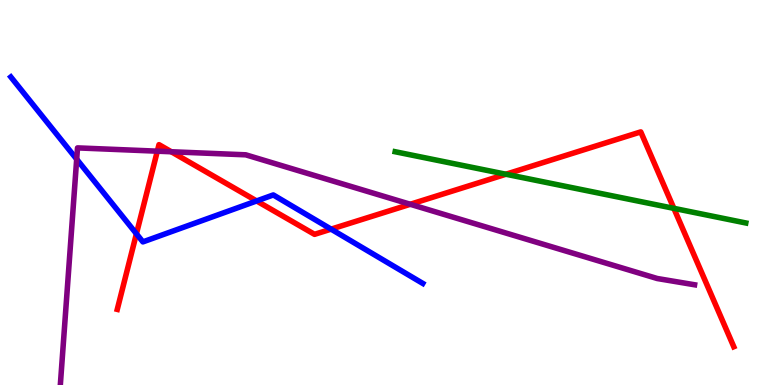[{'lines': ['blue', 'red'], 'intersections': [{'x': 1.76, 'y': 3.93}, {'x': 3.31, 'y': 4.78}, {'x': 4.27, 'y': 4.05}]}, {'lines': ['green', 'red'], 'intersections': [{'x': 6.53, 'y': 5.47}, {'x': 8.69, 'y': 4.59}]}, {'lines': ['purple', 'red'], 'intersections': [{'x': 2.03, 'y': 6.07}, {'x': 2.21, 'y': 6.06}, {'x': 5.29, 'y': 4.69}]}, {'lines': ['blue', 'green'], 'intersections': []}, {'lines': ['blue', 'purple'], 'intersections': [{'x': 0.99, 'y': 5.87}]}, {'lines': ['green', 'purple'], 'intersections': []}]